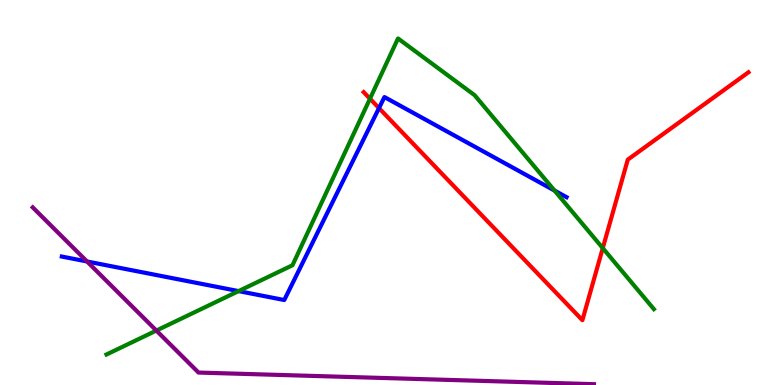[{'lines': ['blue', 'red'], 'intersections': [{'x': 4.89, 'y': 7.19}]}, {'lines': ['green', 'red'], 'intersections': [{'x': 4.77, 'y': 7.44}, {'x': 7.78, 'y': 3.56}]}, {'lines': ['purple', 'red'], 'intersections': []}, {'lines': ['blue', 'green'], 'intersections': [{'x': 3.08, 'y': 2.44}, {'x': 7.16, 'y': 5.05}]}, {'lines': ['blue', 'purple'], 'intersections': [{'x': 1.12, 'y': 3.21}]}, {'lines': ['green', 'purple'], 'intersections': [{'x': 2.02, 'y': 1.41}]}]